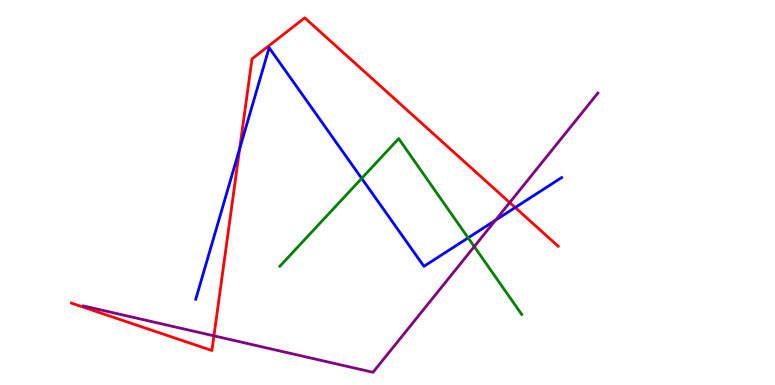[{'lines': ['blue', 'red'], 'intersections': [{'x': 3.09, 'y': 6.14}, {'x': 6.65, 'y': 4.61}]}, {'lines': ['green', 'red'], 'intersections': []}, {'lines': ['purple', 'red'], 'intersections': [{'x': 2.76, 'y': 1.28}, {'x': 6.58, 'y': 4.74}]}, {'lines': ['blue', 'green'], 'intersections': [{'x': 4.67, 'y': 5.37}, {'x': 6.04, 'y': 3.82}]}, {'lines': ['blue', 'purple'], 'intersections': [{'x': 6.39, 'y': 4.28}]}, {'lines': ['green', 'purple'], 'intersections': [{'x': 6.12, 'y': 3.59}]}]